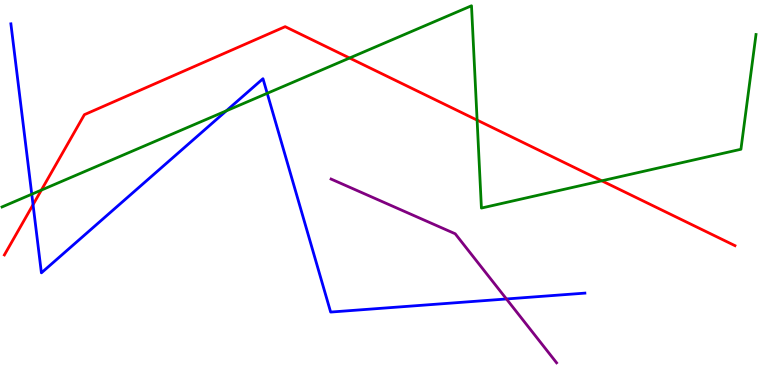[{'lines': ['blue', 'red'], 'intersections': [{'x': 0.426, 'y': 4.68}]}, {'lines': ['green', 'red'], 'intersections': [{'x': 0.534, 'y': 5.06}, {'x': 4.51, 'y': 8.49}, {'x': 6.16, 'y': 6.88}, {'x': 7.76, 'y': 5.3}]}, {'lines': ['purple', 'red'], 'intersections': []}, {'lines': ['blue', 'green'], 'intersections': [{'x': 0.41, 'y': 4.96}, {'x': 2.92, 'y': 7.12}, {'x': 3.45, 'y': 7.58}]}, {'lines': ['blue', 'purple'], 'intersections': [{'x': 6.53, 'y': 2.23}]}, {'lines': ['green', 'purple'], 'intersections': []}]